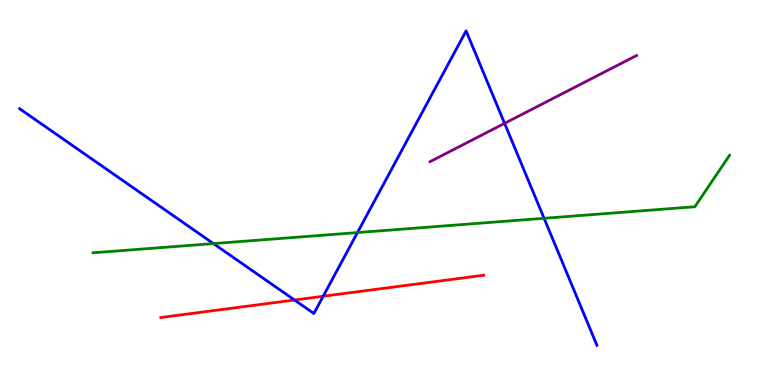[{'lines': ['blue', 'red'], 'intersections': [{'x': 3.8, 'y': 2.21}, {'x': 4.17, 'y': 2.3}]}, {'lines': ['green', 'red'], 'intersections': []}, {'lines': ['purple', 'red'], 'intersections': []}, {'lines': ['blue', 'green'], 'intersections': [{'x': 2.75, 'y': 3.67}, {'x': 4.61, 'y': 3.96}, {'x': 7.02, 'y': 4.33}]}, {'lines': ['blue', 'purple'], 'intersections': [{'x': 6.51, 'y': 6.8}]}, {'lines': ['green', 'purple'], 'intersections': []}]